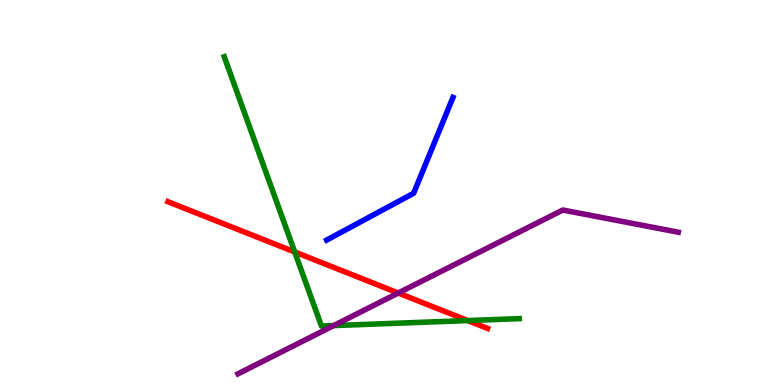[{'lines': ['blue', 'red'], 'intersections': []}, {'lines': ['green', 'red'], 'intersections': [{'x': 3.8, 'y': 3.46}, {'x': 6.04, 'y': 1.67}]}, {'lines': ['purple', 'red'], 'intersections': [{'x': 5.14, 'y': 2.39}]}, {'lines': ['blue', 'green'], 'intersections': []}, {'lines': ['blue', 'purple'], 'intersections': []}, {'lines': ['green', 'purple'], 'intersections': [{'x': 4.3, 'y': 1.54}]}]